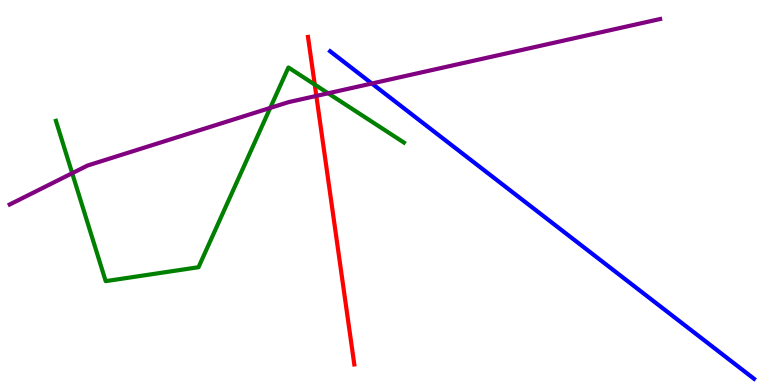[{'lines': ['blue', 'red'], 'intersections': []}, {'lines': ['green', 'red'], 'intersections': [{'x': 4.06, 'y': 7.8}]}, {'lines': ['purple', 'red'], 'intersections': [{'x': 4.08, 'y': 7.51}]}, {'lines': ['blue', 'green'], 'intersections': []}, {'lines': ['blue', 'purple'], 'intersections': [{'x': 4.8, 'y': 7.83}]}, {'lines': ['green', 'purple'], 'intersections': [{'x': 0.932, 'y': 5.5}, {'x': 3.49, 'y': 7.2}, {'x': 4.23, 'y': 7.58}]}]